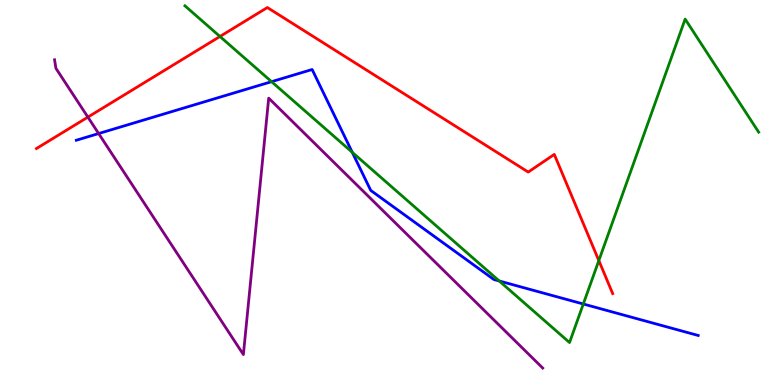[{'lines': ['blue', 'red'], 'intersections': []}, {'lines': ['green', 'red'], 'intersections': [{'x': 2.84, 'y': 9.05}, {'x': 7.73, 'y': 3.23}]}, {'lines': ['purple', 'red'], 'intersections': [{'x': 1.13, 'y': 6.96}]}, {'lines': ['blue', 'green'], 'intersections': [{'x': 3.5, 'y': 7.88}, {'x': 4.55, 'y': 6.04}, {'x': 6.44, 'y': 2.7}, {'x': 7.53, 'y': 2.1}]}, {'lines': ['blue', 'purple'], 'intersections': [{'x': 1.27, 'y': 6.53}]}, {'lines': ['green', 'purple'], 'intersections': []}]